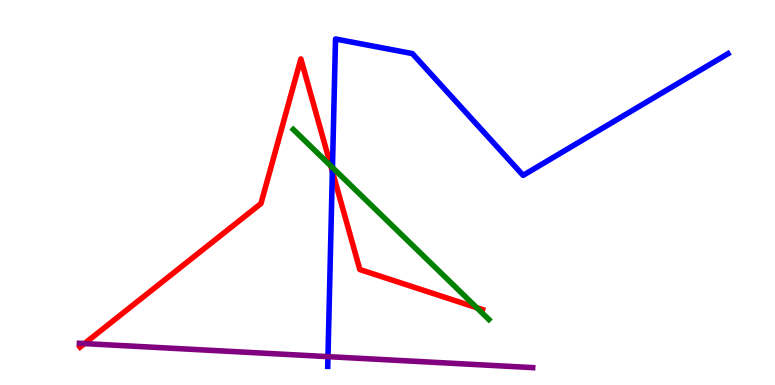[{'lines': ['blue', 'red'], 'intersections': [{'x': 4.29, 'y': 5.55}]}, {'lines': ['green', 'red'], 'intersections': [{'x': 4.27, 'y': 5.69}, {'x': 6.15, 'y': 2.01}]}, {'lines': ['purple', 'red'], 'intersections': [{'x': 1.09, 'y': 1.08}]}, {'lines': ['blue', 'green'], 'intersections': [{'x': 4.29, 'y': 5.65}]}, {'lines': ['blue', 'purple'], 'intersections': [{'x': 4.23, 'y': 0.737}]}, {'lines': ['green', 'purple'], 'intersections': []}]